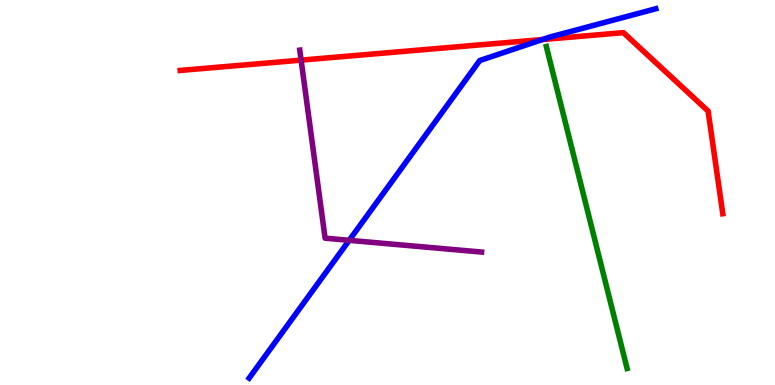[{'lines': ['blue', 'red'], 'intersections': [{'x': 7.0, 'y': 8.97}]}, {'lines': ['green', 'red'], 'intersections': []}, {'lines': ['purple', 'red'], 'intersections': [{'x': 3.89, 'y': 8.44}]}, {'lines': ['blue', 'green'], 'intersections': []}, {'lines': ['blue', 'purple'], 'intersections': [{'x': 4.51, 'y': 3.76}]}, {'lines': ['green', 'purple'], 'intersections': []}]